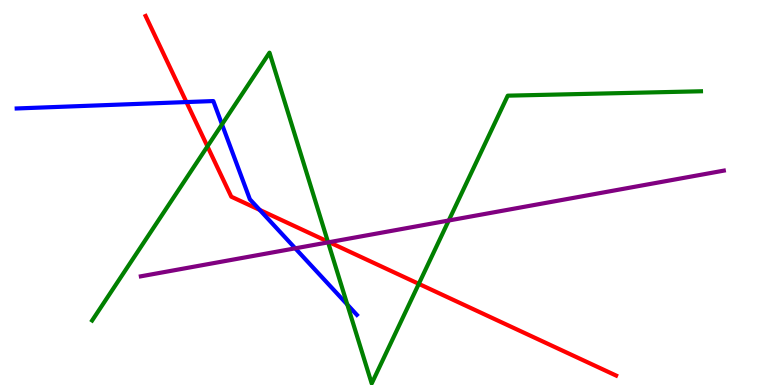[{'lines': ['blue', 'red'], 'intersections': [{'x': 2.41, 'y': 7.35}, {'x': 3.35, 'y': 4.55}]}, {'lines': ['green', 'red'], 'intersections': [{'x': 2.68, 'y': 6.2}, {'x': 4.23, 'y': 3.73}, {'x': 5.4, 'y': 2.63}]}, {'lines': ['purple', 'red'], 'intersections': [{'x': 4.25, 'y': 3.71}]}, {'lines': ['blue', 'green'], 'intersections': [{'x': 2.86, 'y': 6.77}, {'x': 4.48, 'y': 2.09}]}, {'lines': ['blue', 'purple'], 'intersections': [{'x': 3.81, 'y': 3.55}]}, {'lines': ['green', 'purple'], 'intersections': [{'x': 4.23, 'y': 3.7}, {'x': 5.79, 'y': 4.27}]}]